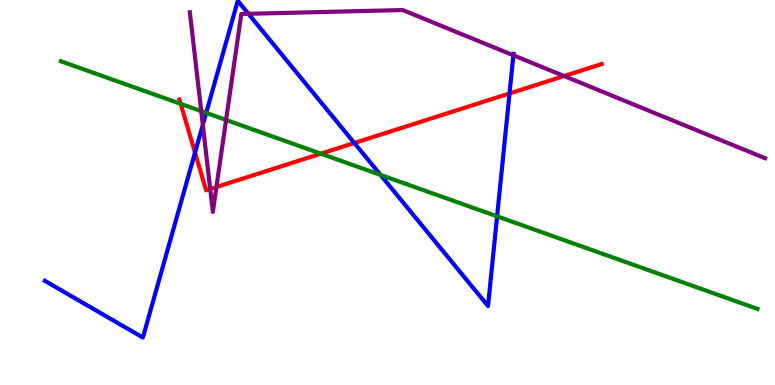[{'lines': ['blue', 'red'], 'intersections': [{'x': 2.52, 'y': 6.04}, {'x': 4.57, 'y': 6.29}, {'x': 6.57, 'y': 7.57}]}, {'lines': ['green', 'red'], 'intersections': [{'x': 2.33, 'y': 7.3}, {'x': 4.14, 'y': 6.01}]}, {'lines': ['purple', 'red'], 'intersections': [{'x': 2.71, 'y': 5.09}, {'x': 2.79, 'y': 5.14}, {'x': 7.28, 'y': 8.02}]}, {'lines': ['blue', 'green'], 'intersections': [{'x': 2.66, 'y': 7.07}, {'x': 4.91, 'y': 5.46}, {'x': 6.41, 'y': 4.38}]}, {'lines': ['blue', 'purple'], 'intersections': [{'x': 2.62, 'y': 6.76}, {'x': 3.21, 'y': 9.64}, {'x': 6.62, 'y': 8.56}]}, {'lines': ['green', 'purple'], 'intersections': [{'x': 2.6, 'y': 7.11}, {'x': 2.92, 'y': 6.88}]}]